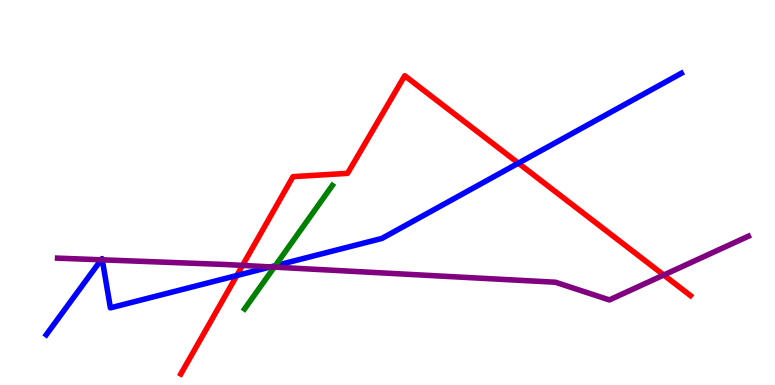[{'lines': ['blue', 'red'], 'intersections': [{'x': 3.06, 'y': 2.84}, {'x': 6.69, 'y': 5.76}]}, {'lines': ['green', 'red'], 'intersections': []}, {'lines': ['purple', 'red'], 'intersections': [{'x': 3.13, 'y': 3.11}, {'x': 8.56, 'y': 2.86}]}, {'lines': ['blue', 'green'], 'intersections': [{'x': 3.55, 'y': 3.1}]}, {'lines': ['blue', 'purple'], 'intersections': [{'x': 1.31, 'y': 3.25}, {'x': 1.32, 'y': 3.25}, {'x': 3.49, 'y': 3.07}]}, {'lines': ['green', 'purple'], 'intersections': [{'x': 3.54, 'y': 3.06}]}]